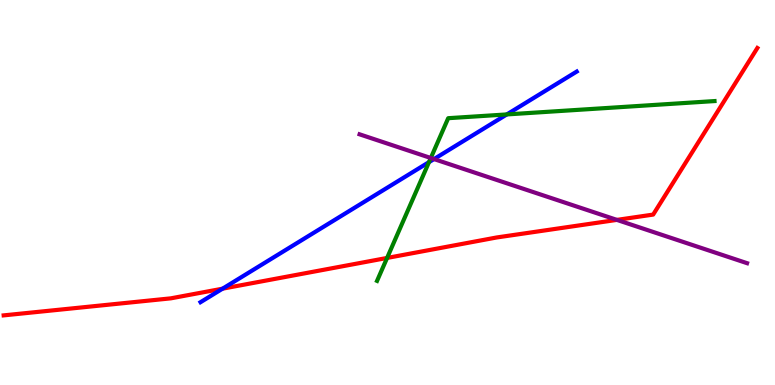[{'lines': ['blue', 'red'], 'intersections': [{'x': 2.87, 'y': 2.5}]}, {'lines': ['green', 'red'], 'intersections': [{'x': 4.99, 'y': 3.3}]}, {'lines': ['purple', 'red'], 'intersections': [{'x': 7.96, 'y': 4.29}]}, {'lines': ['blue', 'green'], 'intersections': [{'x': 5.54, 'y': 5.79}, {'x': 6.54, 'y': 7.03}]}, {'lines': ['blue', 'purple'], 'intersections': [{'x': 5.6, 'y': 5.87}]}, {'lines': ['green', 'purple'], 'intersections': [{'x': 5.56, 'y': 5.9}]}]